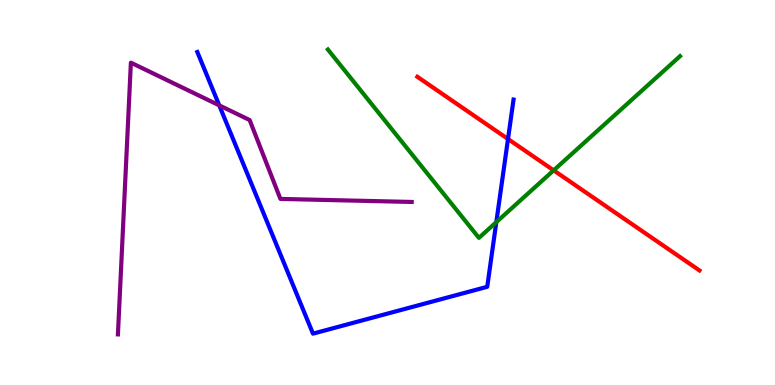[{'lines': ['blue', 'red'], 'intersections': [{'x': 6.55, 'y': 6.39}]}, {'lines': ['green', 'red'], 'intersections': [{'x': 7.14, 'y': 5.58}]}, {'lines': ['purple', 'red'], 'intersections': []}, {'lines': ['blue', 'green'], 'intersections': [{'x': 6.4, 'y': 4.23}]}, {'lines': ['blue', 'purple'], 'intersections': [{'x': 2.83, 'y': 7.26}]}, {'lines': ['green', 'purple'], 'intersections': []}]